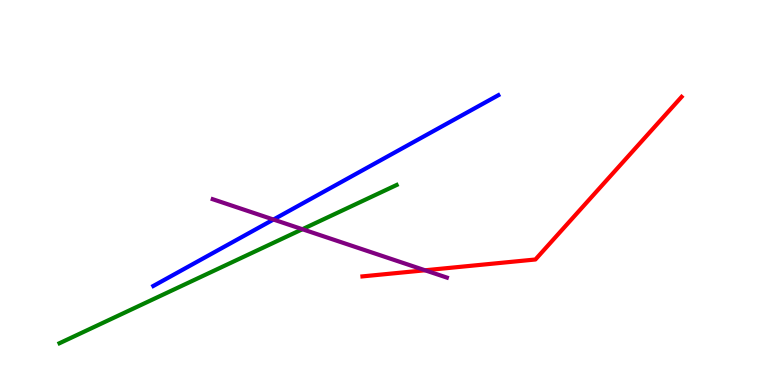[{'lines': ['blue', 'red'], 'intersections': []}, {'lines': ['green', 'red'], 'intersections': []}, {'lines': ['purple', 'red'], 'intersections': [{'x': 5.48, 'y': 2.98}]}, {'lines': ['blue', 'green'], 'intersections': []}, {'lines': ['blue', 'purple'], 'intersections': [{'x': 3.53, 'y': 4.3}]}, {'lines': ['green', 'purple'], 'intersections': [{'x': 3.9, 'y': 4.05}]}]